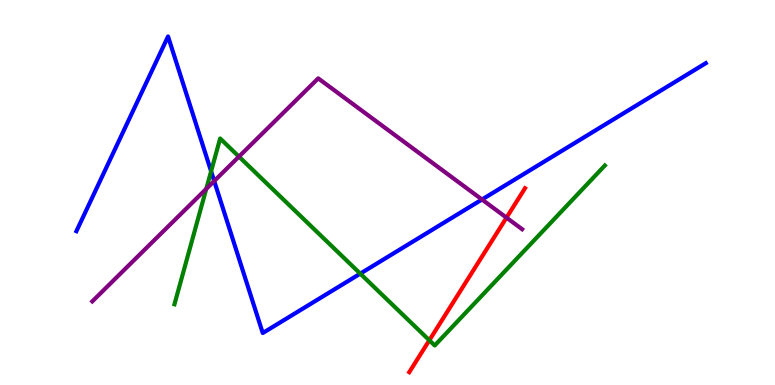[{'lines': ['blue', 'red'], 'intersections': []}, {'lines': ['green', 'red'], 'intersections': [{'x': 5.54, 'y': 1.16}]}, {'lines': ['purple', 'red'], 'intersections': [{'x': 6.54, 'y': 4.35}]}, {'lines': ['blue', 'green'], 'intersections': [{'x': 2.72, 'y': 5.55}, {'x': 4.65, 'y': 2.89}]}, {'lines': ['blue', 'purple'], 'intersections': [{'x': 2.76, 'y': 5.3}, {'x': 6.22, 'y': 4.82}]}, {'lines': ['green', 'purple'], 'intersections': [{'x': 2.66, 'y': 5.09}, {'x': 3.08, 'y': 5.93}]}]